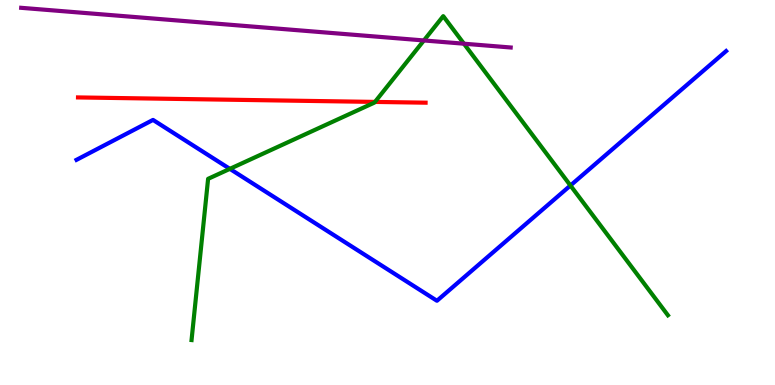[{'lines': ['blue', 'red'], 'intersections': []}, {'lines': ['green', 'red'], 'intersections': [{'x': 4.84, 'y': 7.35}]}, {'lines': ['purple', 'red'], 'intersections': []}, {'lines': ['blue', 'green'], 'intersections': [{'x': 2.97, 'y': 5.61}, {'x': 7.36, 'y': 5.18}]}, {'lines': ['blue', 'purple'], 'intersections': []}, {'lines': ['green', 'purple'], 'intersections': [{'x': 5.47, 'y': 8.95}, {'x': 5.99, 'y': 8.86}]}]